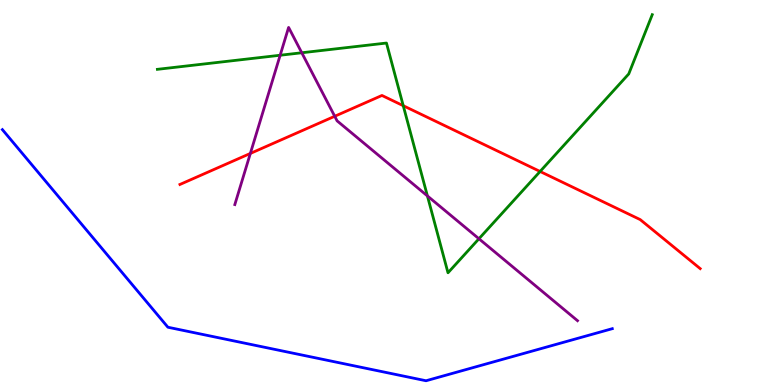[{'lines': ['blue', 'red'], 'intersections': []}, {'lines': ['green', 'red'], 'intersections': [{'x': 5.2, 'y': 7.25}, {'x': 6.97, 'y': 5.55}]}, {'lines': ['purple', 'red'], 'intersections': [{'x': 3.23, 'y': 6.01}, {'x': 4.32, 'y': 6.98}]}, {'lines': ['blue', 'green'], 'intersections': []}, {'lines': ['blue', 'purple'], 'intersections': []}, {'lines': ['green', 'purple'], 'intersections': [{'x': 3.62, 'y': 8.57}, {'x': 3.89, 'y': 8.63}, {'x': 5.51, 'y': 4.91}, {'x': 6.18, 'y': 3.8}]}]